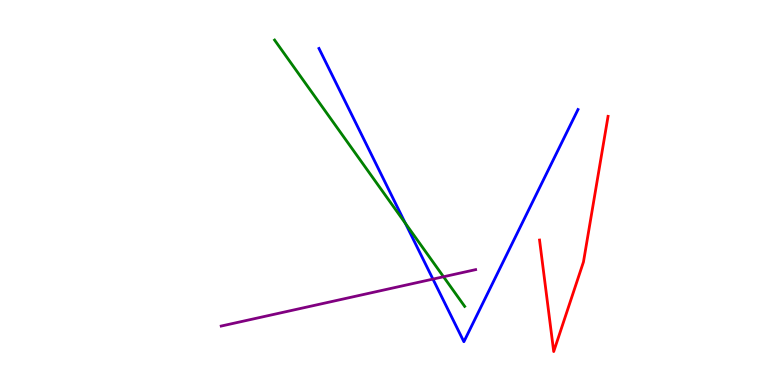[{'lines': ['blue', 'red'], 'intersections': []}, {'lines': ['green', 'red'], 'intersections': []}, {'lines': ['purple', 'red'], 'intersections': []}, {'lines': ['blue', 'green'], 'intersections': [{'x': 5.23, 'y': 4.2}]}, {'lines': ['blue', 'purple'], 'intersections': [{'x': 5.59, 'y': 2.75}]}, {'lines': ['green', 'purple'], 'intersections': [{'x': 5.72, 'y': 2.81}]}]